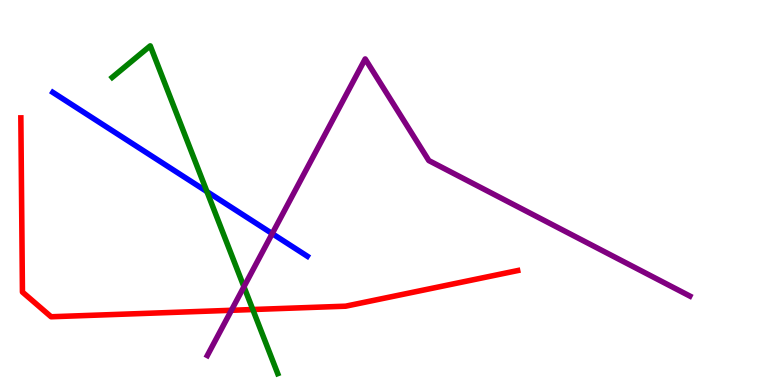[{'lines': ['blue', 'red'], 'intersections': []}, {'lines': ['green', 'red'], 'intersections': [{'x': 3.26, 'y': 1.96}]}, {'lines': ['purple', 'red'], 'intersections': [{'x': 2.99, 'y': 1.94}]}, {'lines': ['blue', 'green'], 'intersections': [{'x': 2.67, 'y': 5.02}]}, {'lines': ['blue', 'purple'], 'intersections': [{'x': 3.51, 'y': 3.93}]}, {'lines': ['green', 'purple'], 'intersections': [{'x': 3.15, 'y': 2.55}]}]